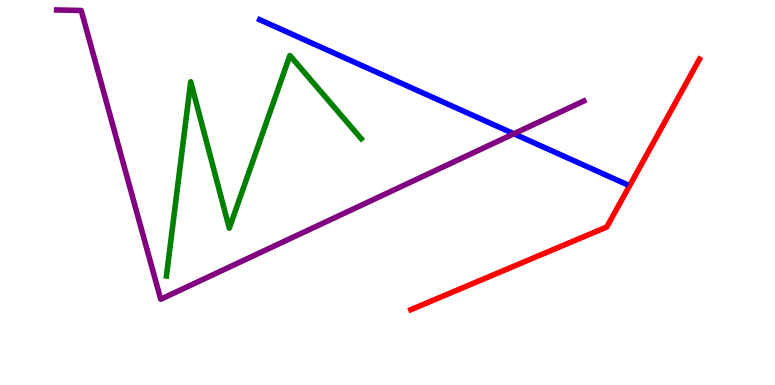[{'lines': ['blue', 'red'], 'intersections': []}, {'lines': ['green', 'red'], 'intersections': []}, {'lines': ['purple', 'red'], 'intersections': []}, {'lines': ['blue', 'green'], 'intersections': []}, {'lines': ['blue', 'purple'], 'intersections': [{'x': 6.63, 'y': 6.53}]}, {'lines': ['green', 'purple'], 'intersections': []}]